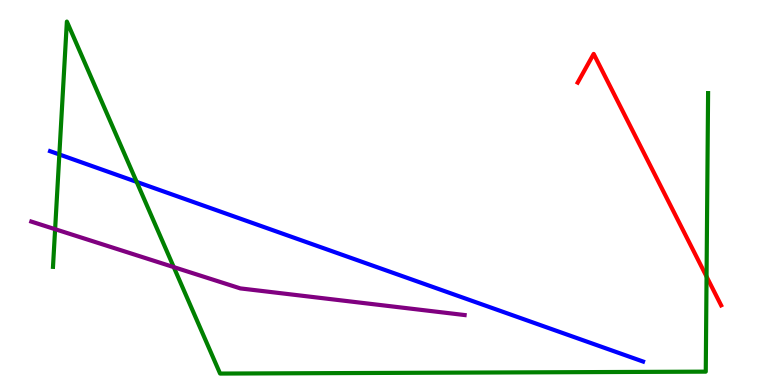[{'lines': ['blue', 'red'], 'intersections': []}, {'lines': ['green', 'red'], 'intersections': [{'x': 9.12, 'y': 2.82}]}, {'lines': ['purple', 'red'], 'intersections': []}, {'lines': ['blue', 'green'], 'intersections': [{'x': 0.766, 'y': 5.99}, {'x': 1.76, 'y': 5.28}]}, {'lines': ['blue', 'purple'], 'intersections': []}, {'lines': ['green', 'purple'], 'intersections': [{'x': 0.711, 'y': 4.05}, {'x': 2.24, 'y': 3.06}]}]